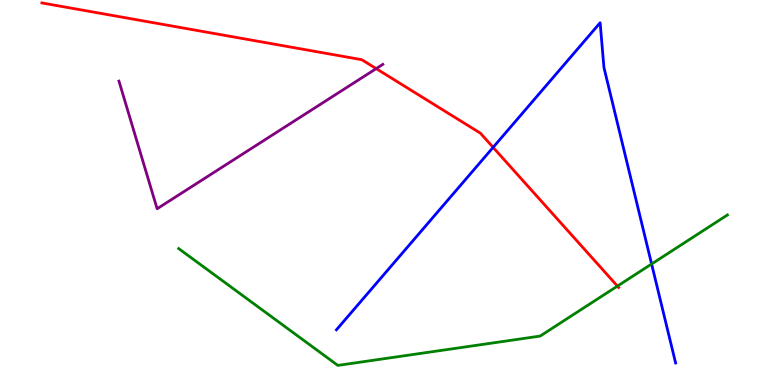[{'lines': ['blue', 'red'], 'intersections': [{'x': 6.36, 'y': 6.17}]}, {'lines': ['green', 'red'], 'intersections': [{'x': 7.97, 'y': 2.57}]}, {'lines': ['purple', 'red'], 'intersections': [{'x': 4.85, 'y': 8.22}]}, {'lines': ['blue', 'green'], 'intersections': [{'x': 8.41, 'y': 3.14}]}, {'lines': ['blue', 'purple'], 'intersections': []}, {'lines': ['green', 'purple'], 'intersections': []}]